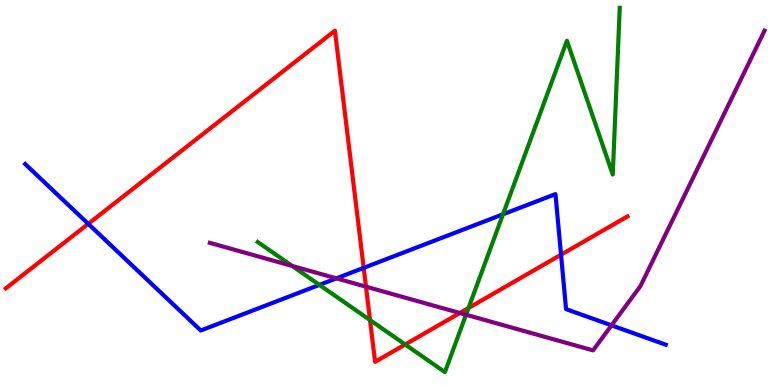[{'lines': ['blue', 'red'], 'intersections': [{'x': 1.14, 'y': 4.19}, {'x': 4.69, 'y': 3.04}, {'x': 7.24, 'y': 3.38}]}, {'lines': ['green', 'red'], 'intersections': [{'x': 4.77, 'y': 1.69}, {'x': 5.23, 'y': 1.05}, {'x': 6.05, 'y': 2.0}]}, {'lines': ['purple', 'red'], 'intersections': [{'x': 4.72, 'y': 2.55}, {'x': 5.93, 'y': 1.87}]}, {'lines': ['blue', 'green'], 'intersections': [{'x': 4.12, 'y': 2.6}, {'x': 6.49, 'y': 4.43}]}, {'lines': ['blue', 'purple'], 'intersections': [{'x': 4.34, 'y': 2.77}, {'x': 7.89, 'y': 1.55}]}, {'lines': ['green', 'purple'], 'intersections': [{'x': 3.77, 'y': 3.09}, {'x': 6.01, 'y': 1.83}]}]